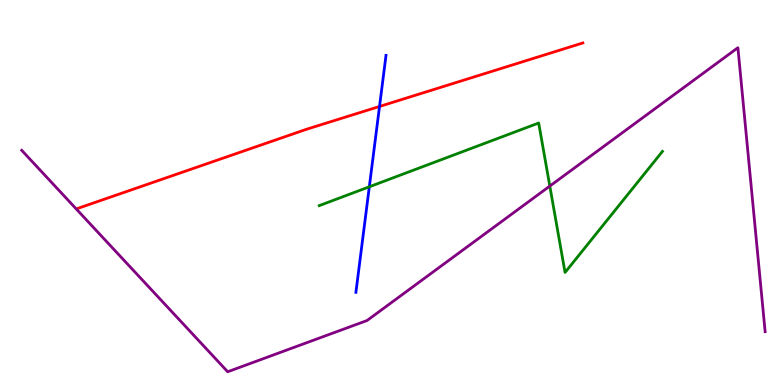[{'lines': ['blue', 'red'], 'intersections': [{'x': 4.9, 'y': 7.23}]}, {'lines': ['green', 'red'], 'intersections': []}, {'lines': ['purple', 'red'], 'intersections': []}, {'lines': ['blue', 'green'], 'intersections': [{'x': 4.77, 'y': 5.15}]}, {'lines': ['blue', 'purple'], 'intersections': []}, {'lines': ['green', 'purple'], 'intersections': [{'x': 7.09, 'y': 5.17}]}]